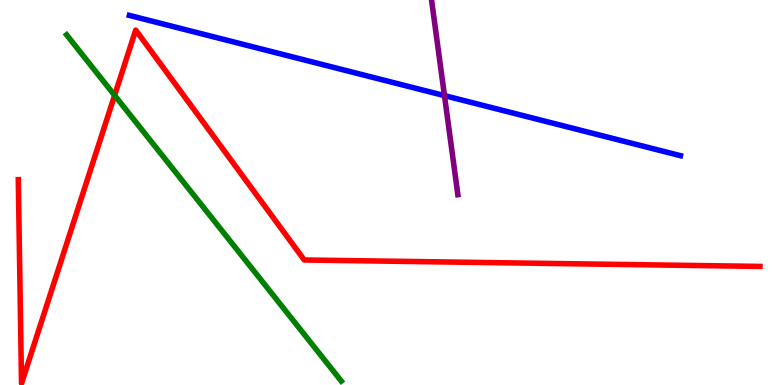[{'lines': ['blue', 'red'], 'intersections': []}, {'lines': ['green', 'red'], 'intersections': [{'x': 1.48, 'y': 7.52}]}, {'lines': ['purple', 'red'], 'intersections': []}, {'lines': ['blue', 'green'], 'intersections': []}, {'lines': ['blue', 'purple'], 'intersections': [{'x': 5.74, 'y': 7.52}]}, {'lines': ['green', 'purple'], 'intersections': []}]